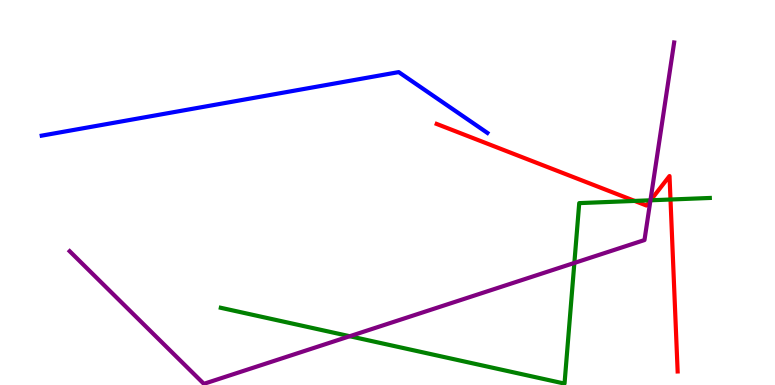[{'lines': ['blue', 'red'], 'intersections': []}, {'lines': ['green', 'red'], 'intersections': [{'x': 8.19, 'y': 4.78}, {'x': 8.4, 'y': 4.8}, {'x': 8.65, 'y': 4.82}]}, {'lines': ['purple', 'red'], 'intersections': [{'x': 8.39, 'y': 4.79}]}, {'lines': ['blue', 'green'], 'intersections': []}, {'lines': ['blue', 'purple'], 'intersections': []}, {'lines': ['green', 'purple'], 'intersections': [{'x': 4.51, 'y': 1.27}, {'x': 7.41, 'y': 3.17}, {'x': 8.39, 'y': 4.8}]}]